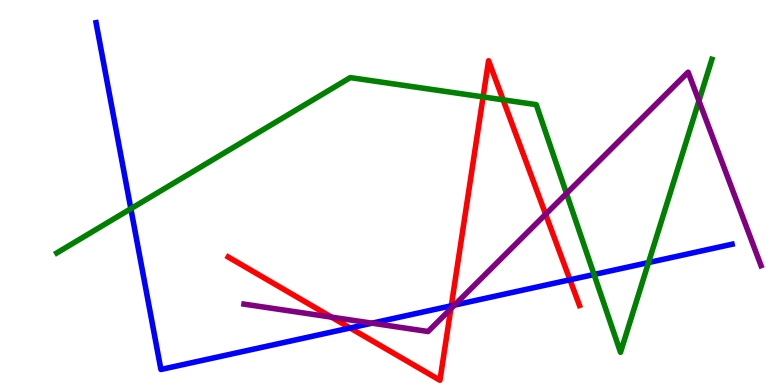[{'lines': ['blue', 'red'], 'intersections': [{'x': 4.52, 'y': 1.48}, {'x': 5.82, 'y': 2.06}, {'x': 7.35, 'y': 2.73}]}, {'lines': ['green', 'red'], 'intersections': [{'x': 6.23, 'y': 7.48}, {'x': 6.49, 'y': 7.41}]}, {'lines': ['purple', 'red'], 'intersections': [{'x': 4.28, 'y': 1.76}, {'x': 5.82, 'y': 1.98}, {'x': 7.04, 'y': 4.43}]}, {'lines': ['blue', 'green'], 'intersections': [{'x': 1.69, 'y': 4.58}, {'x': 7.67, 'y': 2.87}, {'x': 8.37, 'y': 3.18}]}, {'lines': ['blue', 'purple'], 'intersections': [{'x': 4.8, 'y': 1.61}, {'x': 5.87, 'y': 2.08}]}, {'lines': ['green', 'purple'], 'intersections': [{'x': 7.31, 'y': 4.97}, {'x': 9.02, 'y': 7.38}]}]